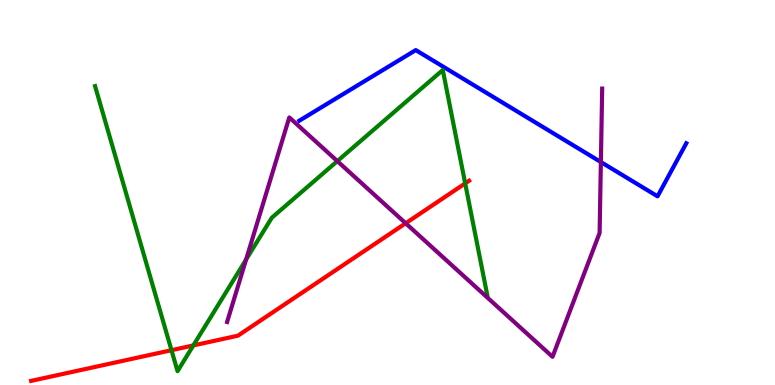[{'lines': ['blue', 'red'], 'intersections': []}, {'lines': ['green', 'red'], 'intersections': [{'x': 2.21, 'y': 0.904}, {'x': 2.49, 'y': 1.03}, {'x': 6.0, 'y': 5.24}]}, {'lines': ['purple', 'red'], 'intersections': [{'x': 5.23, 'y': 4.2}]}, {'lines': ['blue', 'green'], 'intersections': []}, {'lines': ['blue', 'purple'], 'intersections': [{'x': 7.75, 'y': 5.79}]}, {'lines': ['green', 'purple'], 'intersections': [{'x': 3.17, 'y': 3.26}, {'x': 4.35, 'y': 5.82}]}]